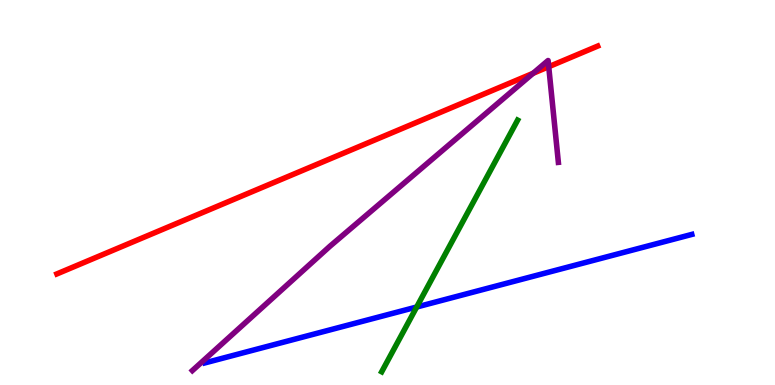[{'lines': ['blue', 'red'], 'intersections': []}, {'lines': ['green', 'red'], 'intersections': []}, {'lines': ['purple', 'red'], 'intersections': [{'x': 6.88, 'y': 8.1}, {'x': 7.08, 'y': 8.27}]}, {'lines': ['blue', 'green'], 'intersections': [{'x': 5.38, 'y': 2.03}]}, {'lines': ['blue', 'purple'], 'intersections': []}, {'lines': ['green', 'purple'], 'intersections': []}]